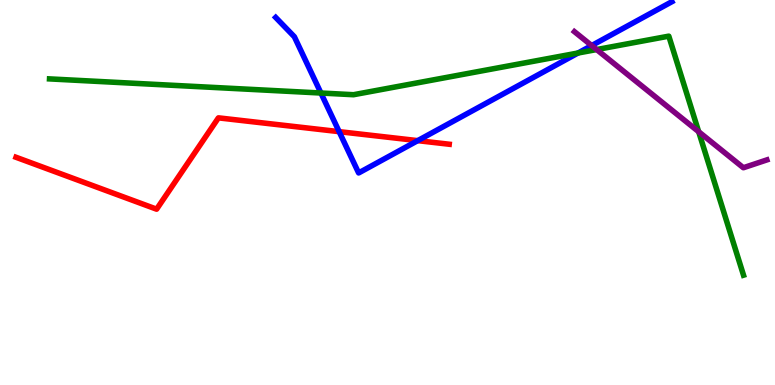[{'lines': ['blue', 'red'], 'intersections': [{'x': 4.38, 'y': 6.58}, {'x': 5.39, 'y': 6.35}]}, {'lines': ['green', 'red'], 'intersections': []}, {'lines': ['purple', 'red'], 'intersections': []}, {'lines': ['blue', 'green'], 'intersections': [{'x': 4.14, 'y': 7.58}, {'x': 7.46, 'y': 8.62}]}, {'lines': ['blue', 'purple'], 'intersections': [{'x': 7.63, 'y': 8.82}]}, {'lines': ['green', 'purple'], 'intersections': [{'x': 7.7, 'y': 8.71}, {'x': 9.02, 'y': 6.58}]}]